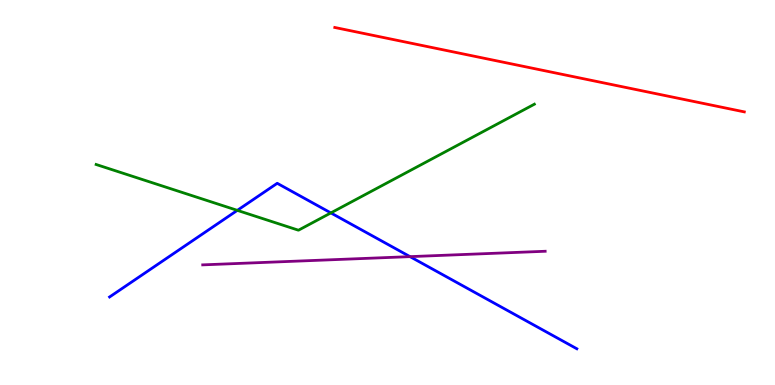[{'lines': ['blue', 'red'], 'intersections': []}, {'lines': ['green', 'red'], 'intersections': []}, {'lines': ['purple', 'red'], 'intersections': []}, {'lines': ['blue', 'green'], 'intersections': [{'x': 3.06, 'y': 4.54}, {'x': 4.27, 'y': 4.47}]}, {'lines': ['blue', 'purple'], 'intersections': [{'x': 5.29, 'y': 3.33}]}, {'lines': ['green', 'purple'], 'intersections': []}]